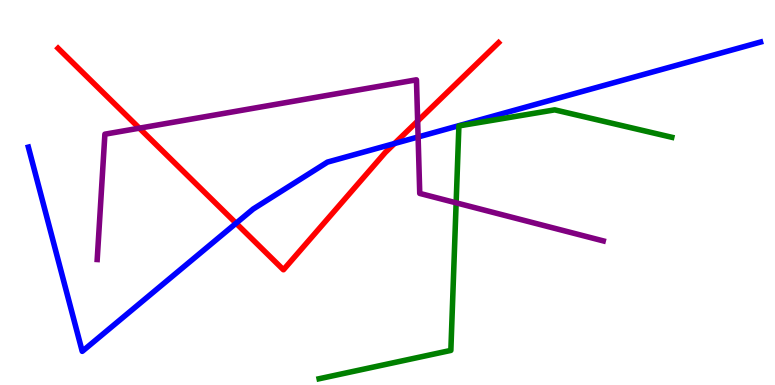[{'lines': ['blue', 'red'], 'intersections': [{'x': 3.05, 'y': 4.2}, {'x': 5.09, 'y': 6.27}]}, {'lines': ['green', 'red'], 'intersections': []}, {'lines': ['purple', 'red'], 'intersections': [{'x': 1.8, 'y': 6.67}, {'x': 5.39, 'y': 6.85}]}, {'lines': ['blue', 'green'], 'intersections': []}, {'lines': ['blue', 'purple'], 'intersections': [{'x': 5.39, 'y': 6.44}]}, {'lines': ['green', 'purple'], 'intersections': [{'x': 5.89, 'y': 4.73}]}]